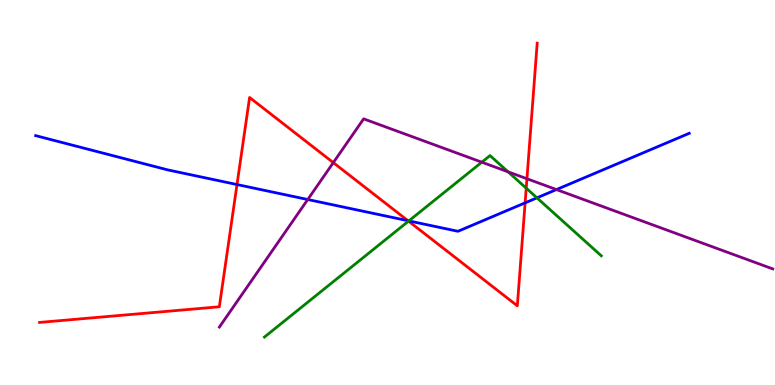[{'lines': ['blue', 'red'], 'intersections': [{'x': 3.06, 'y': 5.21}, {'x': 5.26, 'y': 4.27}, {'x': 6.78, 'y': 4.73}]}, {'lines': ['green', 'red'], 'intersections': [{'x': 5.27, 'y': 4.26}, {'x': 6.79, 'y': 5.11}]}, {'lines': ['purple', 'red'], 'intersections': [{'x': 4.3, 'y': 5.78}, {'x': 6.8, 'y': 5.36}]}, {'lines': ['blue', 'green'], 'intersections': [{'x': 5.28, 'y': 4.26}, {'x': 6.93, 'y': 4.86}]}, {'lines': ['blue', 'purple'], 'intersections': [{'x': 3.97, 'y': 4.82}, {'x': 7.18, 'y': 5.08}]}, {'lines': ['green', 'purple'], 'intersections': [{'x': 6.22, 'y': 5.79}, {'x': 6.56, 'y': 5.54}]}]